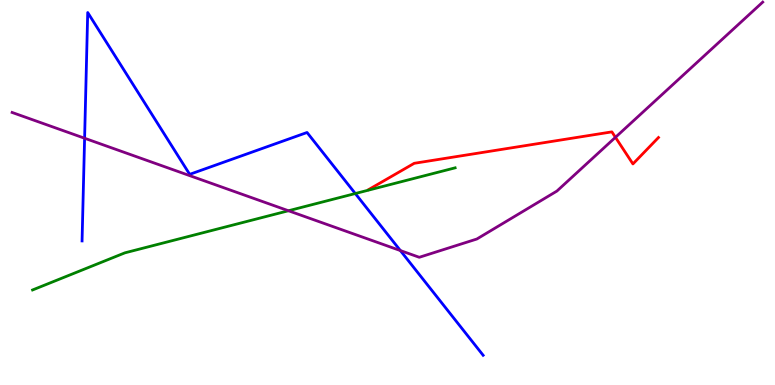[{'lines': ['blue', 'red'], 'intersections': []}, {'lines': ['green', 'red'], 'intersections': []}, {'lines': ['purple', 'red'], 'intersections': [{'x': 7.94, 'y': 6.43}]}, {'lines': ['blue', 'green'], 'intersections': [{'x': 4.58, 'y': 4.97}]}, {'lines': ['blue', 'purple'], 'intersections': [{'x': 1.09, 'y': 6.41}, {'x': 5.17, 'y': 3.49}]}, {'lines': ['green', 'purple'], 'intersections': [{'x': 3.72, 'y': 4.53}]}]